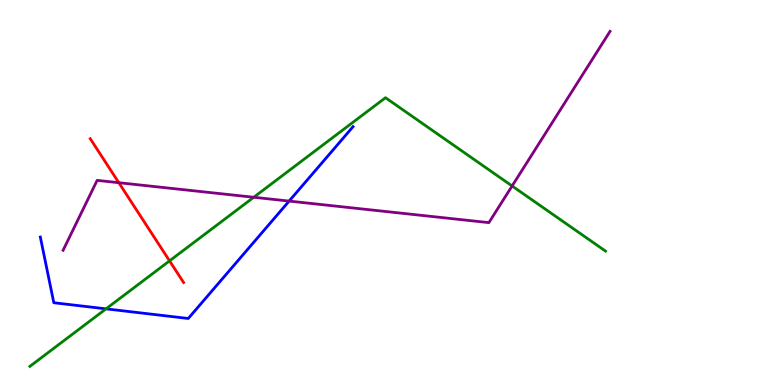[{'lines': ['blue', 'red'], 'intersections': []}, {'lines': ['green', 'red'], 'intersections': [{'x': 2.19, 'y': 3.22}]}, {'lines': ['purple', 'red'], 'intersections': [{'x': 1.53, 'y': 5.25}]}, {'lines': ['blue', 'green'], 'intersections': [{'x': 1.37, 'y': 1.98}]}, {'lines': ['blue', 'purple'], 'intersections': [{'x': 3.73, 'y': 4.78}]}, {'lines': ['green', 'purple'], 'intersections': [{'x': 3.27, 'y': 4.88}, {'x': 6.61, 'y': 5.17}]}]